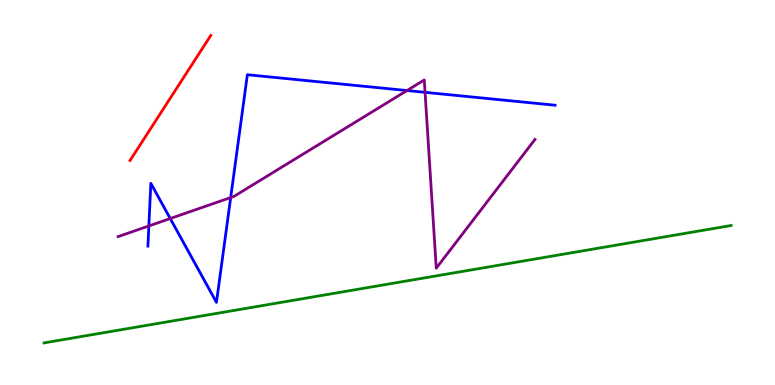[{'lines': ['blue', 'red'], 'intersections': []}, {'lines': ['green', 'red'], 'intersections': []}, {'lines': ['purple', 'red'], 'intersections': []}, {'lines': ['blue', 'green'], 'intersections': []}, {'lines': ['blue', 'purple'], 'intersections': [{'x': 1.92, 'y': 4.13}, {'x': 2.2, 'y': 4.32}, {'x': 2.98, 'y': 4.87}, {'x': 5.25, 'y': 7.65}, {'x': 5.48, 'y': 7.6}]}, {'lines': ['green', 'purple'], 'intersections': []}]